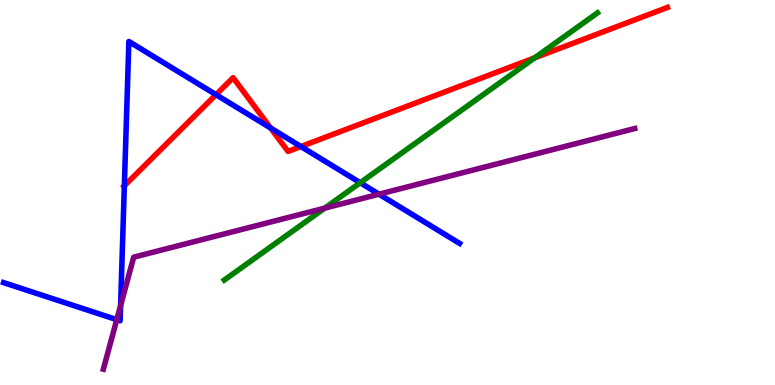[{'lines': ['blue', 'red'], 'intersections': [{'x': 1.6, 'y': 5.17}, {'x': 2.79, 'y': 7.54}, {'x': 3.49, 'y': 6.67}, {'x': 3.88, 'y': 6.19}]}, {'lines': ['green', 'red'], 'intersections': [{'x': 6.9, 'y': 8.5}]}, {'lines': ['purple', 'red'], 'intersections': []}, {'lines': ['blue', 'green'], 'intersections': [{'x': 4.65, 'y': 5.25}]}, {'lines': ['blue', 'purple'], 'intersections': [{'x': 1.51, 'y': 1.7}, {'x': 1.56, 'y': 2.06}, {'x': 4.89, 'y': 4.96}]}, {'lines': ['green', 'purple'], 'intersections': [{'x': 4.19, 'y': 4.59}]}]